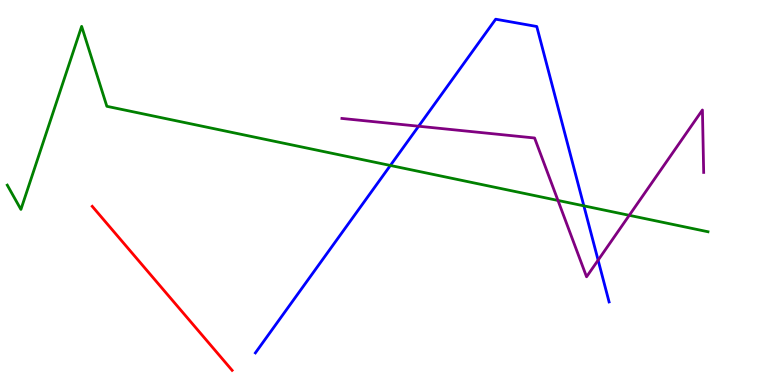[{'lines': ['blue', 'red'], 'intersections': []}, {'lines': ['green', 'red'], 'intersections': []}, {'lines': ['purple', 'red'], 'intersections': []}, {'lines': ['blue', 'green'], 'intersections': [{'x': 5.04, 'y': 5.7}, {'x': 7.53, 'y': 4.65}]}, {'lines': ['blue', 'purple'], 'intersections': [{'x': 5.4, 'y': 6.72}, {'x': 7.72, 'y': 3.24}]}, {'lines': ['green', 'purple'], 'intersections': [{'x': 7.2, 'y': 4.79}, {'x': 8.12, 'y': 4.41}]}]